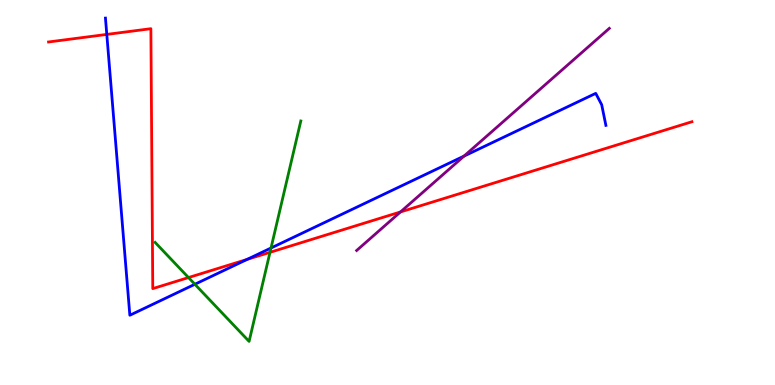[{'lines': ['blue', 'red'], 'intersections': [{'x': 1.38, 'y': 9.11}, {'x': 3.19, 'y': 3.26}]}, {'lines': ['green', 'red'], 'intersections': [{'x': 2.43, 'y': 2.79}, {'x': 3.48, 'y': 3.45}]}, {'lines': ['purple', 'red'], 'intersections': [{'x': 5.17, 'y': 4.5}]}, {'lines': ['blue', 'green'], 'intersections': [{'x': 2.51, 'y': 2.62}, {'x': 3.5, 'y': 3.56}]}, {'lines': ['blue', 'purple'], 'intersections': [{'x': 5.99, 'y': 5.95}]}, {'lines': ['green', 'purple'], 'intersections': []}]